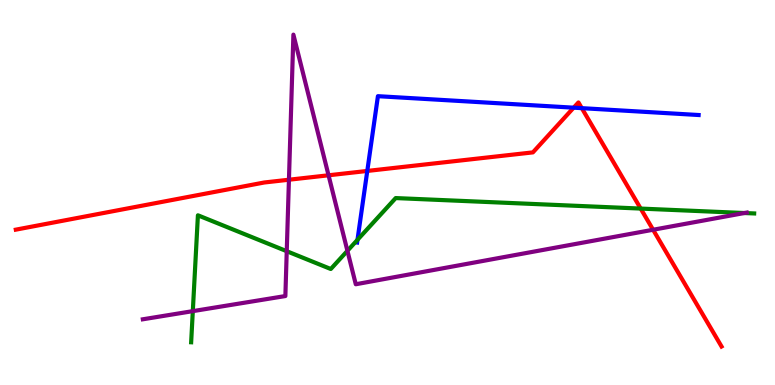[{'lines': ['blue', 'red'], 'intersections': [{'x': 4.74, 'y': 5.56}, {'x': 7.4, 'y': 7.2}, {'x': 7.51, 'y': 7.19}]}, {'lines': ['green', 'red'], 'intersections': [{'x': 8.27, 'y': 4.58}]}, {'lines': ['purple', 'red'], 'intersections': [{'x': 3.73, 'y': 5.33}, {'x': 4.24, 'y': 5.45}, {'x': 8.43, 'y': 4.03}]}, {'lines': ['blue', 'green'], 'intersections': [{'x': 4.61, 'y': 3.77}]}, {'lines': ['blue', 'purple'], 'intersections': []}, {'lines': ['green', 'purple'], 'intersections': [{'x': 2.49, 'y': 1.92}, {'x': 3.7, 'y': 3.48}, {'x': 4.48, 'y': 3.49}, {'x': 9.6, 'y': 4.47}]}]